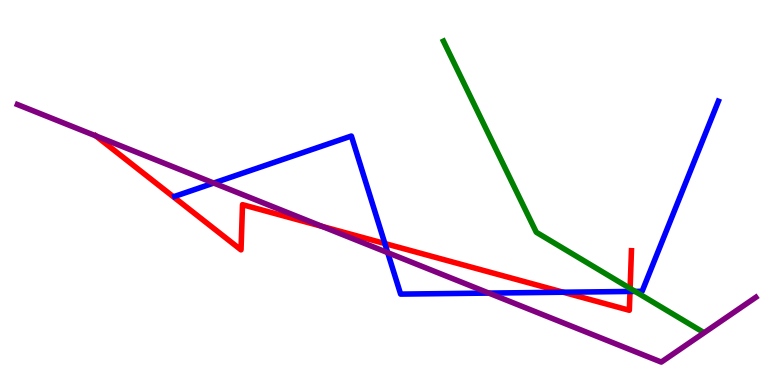[{'lines': ['blue', 'red'], 'intersections': [{'x': 4.97, 'y': 3.67}, {'x': 7.27, 'y': 2.41}, {'x': 8.13, 'y': 2.43}]}, {'lines': ['green', 'red'], 'intersections': [{'x': 8.13, 'y': 2.51}]}, {'lines': ['purple', 'red'], 'intersections': [{'x': 1.24, 'y': 6.47}, {'x': 4.16, 'y': 4.12}]}, {'lines': ['blue', 'green'], 'intersections': [{'x': 8.19, 'y': 2.43}]}, {'lines': ['blue', 'purple'], 'intersections': [{'x': 2.76, 'y': 5.25}, {'x': 5.0, 'y': 3.44}, {'x': 6.31, 'y': 2.39}]}, {'lines': ['green', 'purple'], 'intersections': []}]